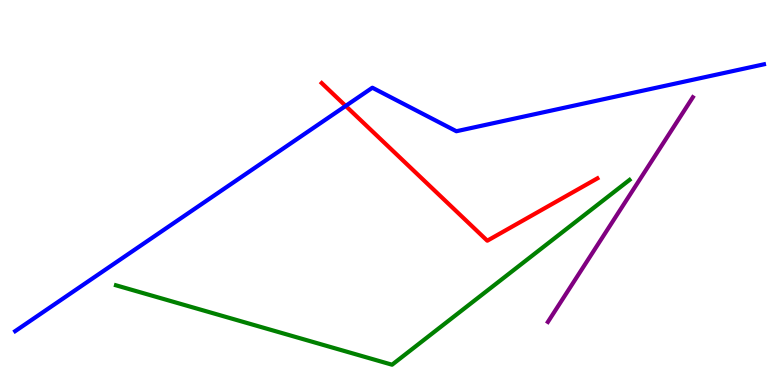[{'lines': ['blue', 'red'], 'intersections': [{'x': 4.46, 'y': 7.25}]}, {'lines': ['green', 'red'], 'intersections': []}, {'lines': ['purple', 'red'], 'intersections': []}, {'lines': ['blue', 'green'], 'intersections': []}, {'lines': ['blue', 'purple'], 'intersections': []}, {'lines': ['green', 'purple'], 'intersections': []}]